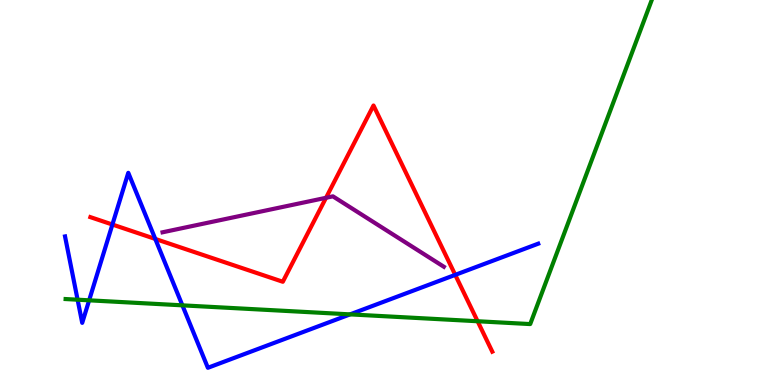[{'lines': ['blue', 'red'], 'intersections': [{'x': 1.45, 'y': 4.17}, {'x': 2.0, 'y': 3.79}, {'x': 5.87, 'y': 2.86}]}, {'lines': ['green', 'red'], 'intersections': [{'x': 6.16, 'y': 1.66}]}, {'lines': ['purple', 'red'], 'intersections': [{'x': 4.21, 'y': 4.86}]}, {'lines': ['blue', 'green'], 'intersections': [{'x': 1.0, 'y': 2.22}, {'x': 1.15, 'y': 2.2}, {'x': 2.35, 'y': 2.07}, {'x': 4.52, 'y': 1.83}]}, {'lines': ['blue', 'purple'], 'intersections': []}, {'lines': ['green', 'purple'], 'intersections': []}]